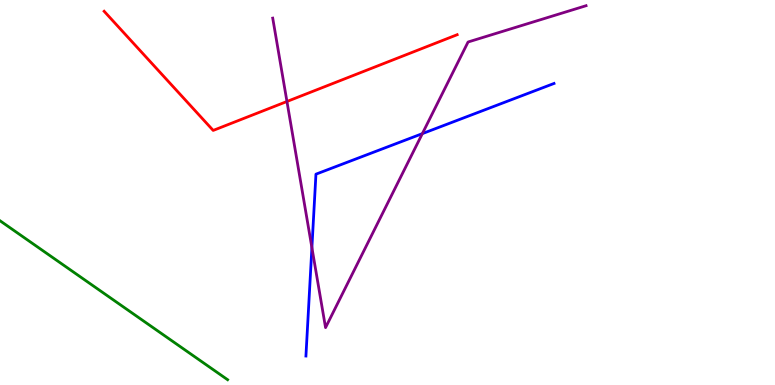[{'lines': ['blue', 'red'], 'intersections': []}, {'lines': ['green', 'red'], 'intersections': []}, {'lines': ['purple', 'red'], 'intersections': [{'x': 3.7, 'y': 7.36}]}, {'lines': ['blue', 'green'], 'intersections': []}, {'lines': ['blue', 'purple'], 'intersections': [{'x': 4.02, 'y': 3.57}, {'x': 5.45, 'y': 6.53}]}, {'lines': ['green', 'purple'], 'intersections': []}]